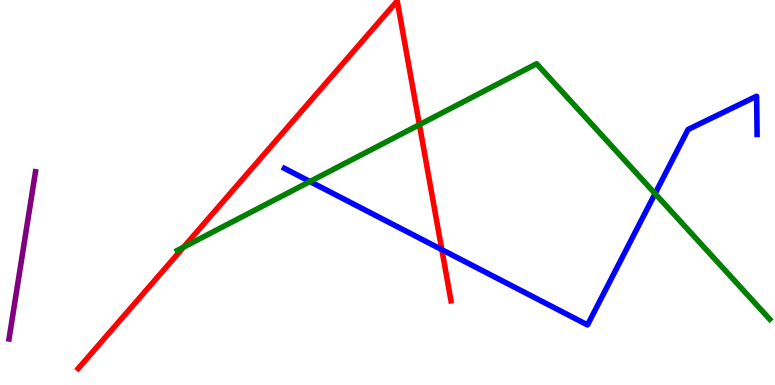[{'lines': ['blue', 'red'], 'intersections': [{'x': 5.7, 'y': 3.52}]}, {'lines': ['green', 'red'], 'intersections': [{'x': 2.37, 'y': 3.58}, {'x': 5.41, 'y': 6.76}]}, {'lines': ['purple', 'red'], 'intersections': []}, {'lines': ['blue', 'green'], 'intersections': [{'x': 4.0, 'y': 5.28}, {'x': 8.45, 'y': 4.97}]}, {'lines': ['blue', 'purple'], 'intersections': []}, {'lines': ['green', 'purple'], 'intersections': []}]